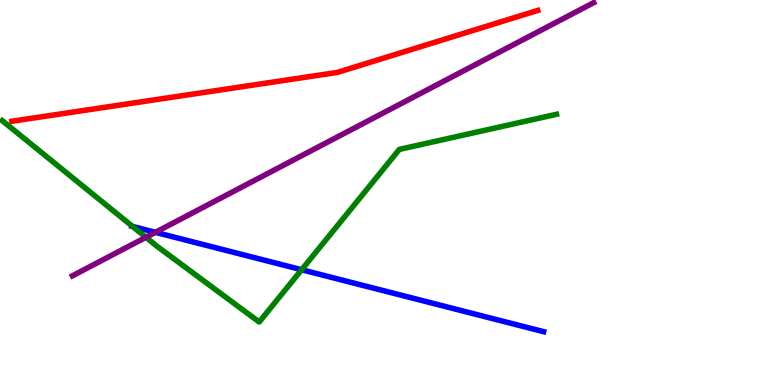[{'lines': ['blue', 'red'], 'intersections': []}, {'lines': ['green', 'red'], 'intersections': []}, {'lines': ['purple', 'red'], 'intersections': []}, {'lines': ['blue', 'green'], 'intersections': [{'x': 1.71, 'y': 4.12}, {'x': 3.89, 'y': 2.99}]}, {'lines': ['blue', 'purple'], 'intersections': [{'x': 2.01, 'y': 3.97}]}, {'lines': ['green', 'purple'], 'intersections': [{'x': 1.88, 'y': 3.84}]}]